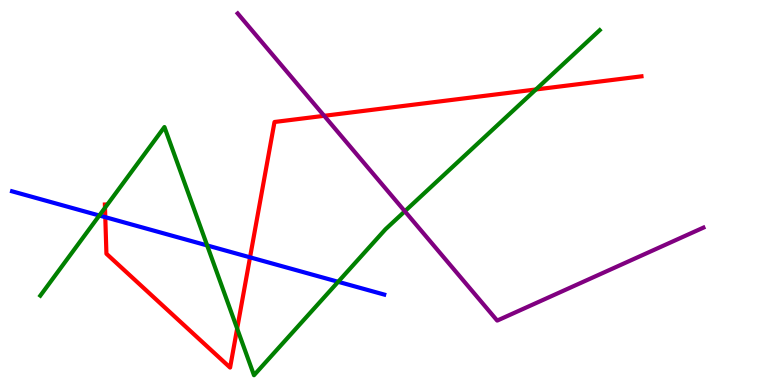[{'lines': ['blue', 'red'], 'intersections': [{'x': 1.36, 'y': 4.36}, {'x': 3.23, 'y': 3.32}]}, {'lines': ['green', 'red'], 'intersections': [{'x': 1.35, 'y': 4.6}, {'x': 3.06, 'y': 1.47}, {'x': 6.92, 'y': 7.68}]}, {'lines': ['purple', 'red'], 'intersections': [{'x': 4.18, 'y': 6.99}]}, {'lines': ['blue', 'green'], 'intersections': [{'x': 1.28, 'y': 4.4}, {'x': 2.67, 'y': 3.63}, {'x': 4.36, 'y': 2.68}]}, {'lines': ['blue', 'purple'], 'intersections': []}, {'lines': ['green', 'purple'], 'intersections': [{'x': 5.22, 'y': 4.51}]}]